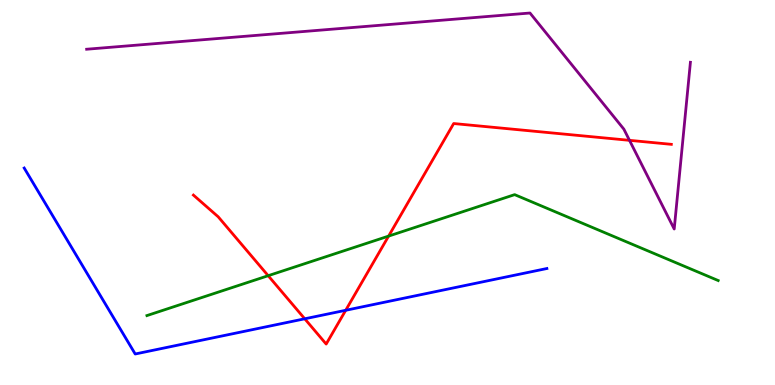[{'lines': ['blue', 'red'], 'intersections': [{'x': 3.93, 'y': 1.72}, {'x': 4.46, 'y': 1.94}]}, {'lines': ['green', 'red'], 'intersections': [{'x': 3.46, 'y': 2.84}, {'x': 5.01, 'y': 3.87}]}, {'lines': ['purple', 'red'], 'intersections': [{'x': 8.12, 'y': 6.35}]}, {'lines': ['blue', 'green'], 'intersections': []}, {'lines': ['blue', 'purple'], 'intersections': []}, {'lines': ['green', 'purple'], 'intersections': []}]